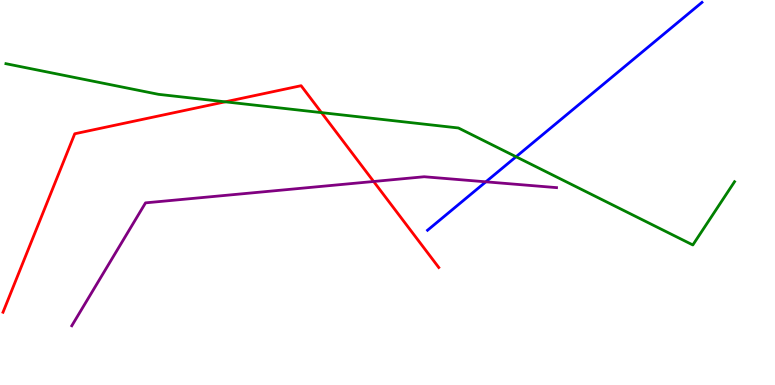[{'lines': ['blue', 'red'], 'intersections': []}, {'lines': ['green', 'red'], 'intersections': [{'x': 2.91, 'y': 7.36}, {'x': 4.15, 'y': 7.07}]}, {'lines': ['purple', 'red'], 'intersections': [{'x': 4.82, 'y': 5.29}]}, {'lines': ['blue', 'green'], 'intersections': [{'x': 6.66, 'y': 5.93}]}, {'lines': ['blue', 'purple'], 'intersections': [{'x': 6.27, 'y': 5.28}]}, {'lines': ['green', 'purple'], 'intersections': []}]